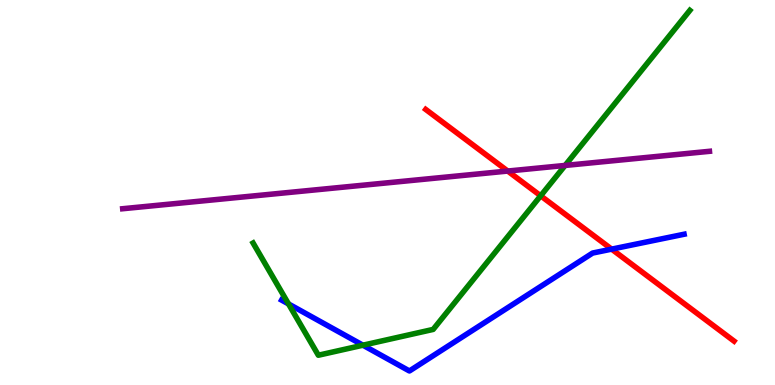[{'lines': ['blue', 'red'], 'intersections': [{'x': 7.89, 'y': 3.53}]}, {'lines': ['green', 'red'], 'intersections': [{'x': 6.98, 'y': 4.91}]}, {'lines': ['purple', 'red'], 'intersections': [{'x': 6.55, 'y': 5.56}]}, {'lines': ['blue', 'green'], 'intersections': [{'x': 3.72, 'y': 2.11}, {'x': 4.68, 'y': 1.03}]}, {'lines': ['blue', 'purple'], 'intersections': []}, {'lines': ['green', 'purple'], 'intersections': [{'x': 7.29, 'y': 5.7}]}]